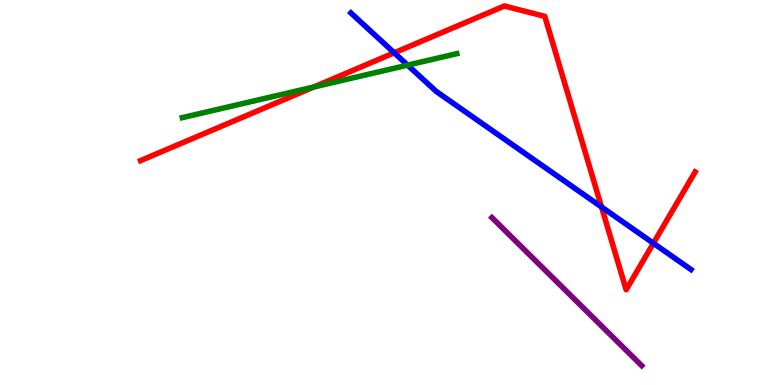[{'lines': ['blue', 'red'], 'intersections': [{'x': 5.09, 'y': 8.63}, {'x': 7.76, 'y': 4.62}, {'x': 8.43, 'y': 3.68}]}, {'lines': ['green', 'red'], 'intersections': [{'x': 4.05, 'y': 7.74}]}, {'lines': ['purple', 'red'], 'intersections': []}, {'lines': ['blue', 'green'], 'intersections': [{'x': 5.26, 'y': 8.31}]}, {'lines': ['blue', 'purple'], 'intersections': []}, {'lines': ['green', 'purple'], 'intersections': []}]